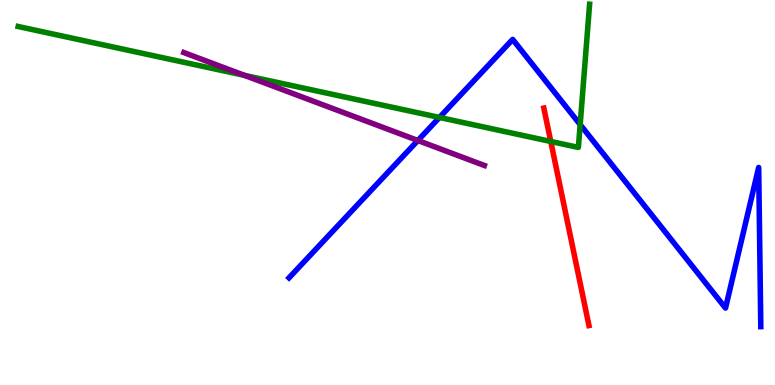[{'lines': ['blue', 'red'], 'intersections': []}, {'lines': ['green', 'red'], 'intersections': [{'x': 7.11, 'y': 6.33}]}, {'lines': ['purple', 'red'], 'intersections': []}, {'lines': ['blue', 'green'], 'intersections': [{'x': 5.67, 'y': 6.95}, {'x': 7.49, 'y': 6.76}]}, {'lines': ['blue', 'purple'], 'intersections': [{'x': 5.39, 'y': 6.35}]}, {'lines': ['green', 'purple'], 'intersections': [{'x': 3.15, 'y': 8.04}]}]